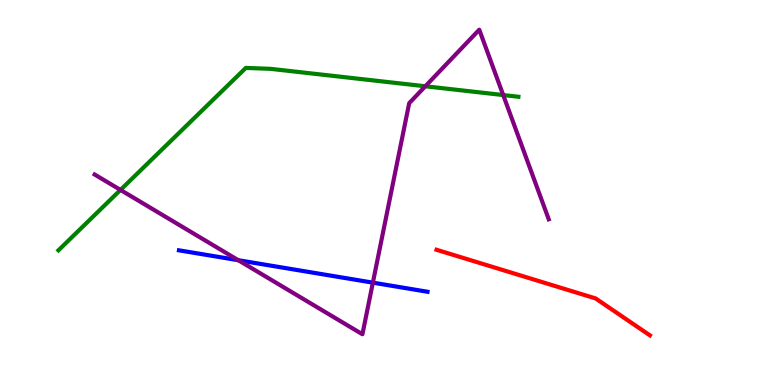[{'lines': ['blue', 'red'], 'intersections': []}, {'lines': ['green', 'red'], 'intersections': []}, {'lines': ['purple', 'red'], 'intersections': []}, {'lines': ['blue', 'green'], 'intersections': []}, {'lines': ['blue', 'purple'], 'intersections': [{'x': 3.08, 'y': 3.24}, {'x': 4.81, 'y': 2.66}]}, {'lines': ['green', 'purple'], 'intersections': [{'x': 1.55, 'y': 5.07}, {'x': 5.49, 'y': 7.76}, {'x': 6.49, 'y': 7.53}]}]